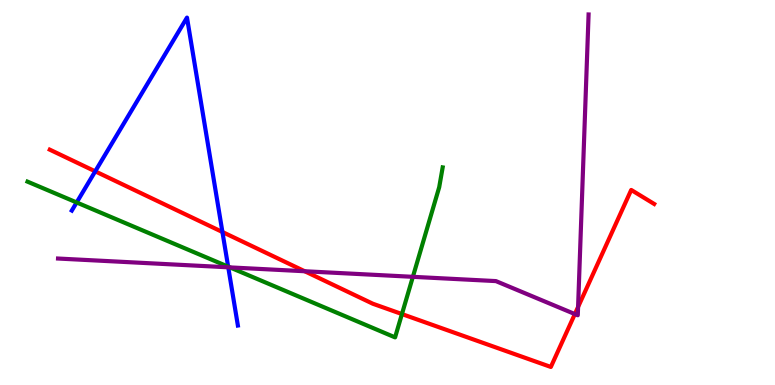[{'lines': ['blue', 'red'], 'intersections': [{'x': 1.23, 'y': 5.55}, {'x': 2.87, 'y': 3.97}]}, {'lines': ['green', 'red'], 'intersections': [{'x': 5.19, 'y': 1.84}]}, {'lines': ['purple', 'red'], 'intersections': [{'x': 3.93, 'y': 2.95}, {'x': 7.42, 'y': 1.84}, {'x': 7.46, 'y': 2.03}]}, {'lines': ['blue', 'green'], 'intersections': [{'x': 0.989, 'y': 4.74}, {'x': 2.94, 'y': 3.07}]}, {'lines': ['blue', 'purple'], 'intersections': [{'x': 2.95, 'y': 3.06}]}, {'lines': ['green', 'purple'], 'intersections': [{'x': 2.97, 'y': 3.05}, {'x': 5.33, 'y': 2.81}]}]